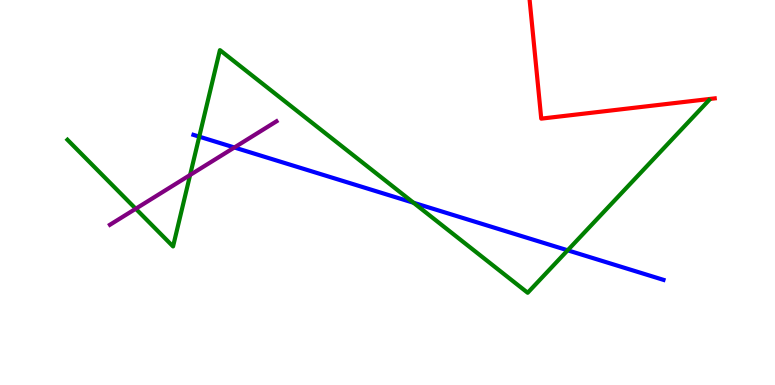[{'lines': ['blue', 'red'], 'intersections': []}, {'lines': ['green', 'red'], 'intersections': []}, {'lines': ['purple', 'red'], 'intersections': []}, {'lines': ['blue', 'green'], 'intersections': [{'x': 2.57, 'y': 6.45}, {'x': 5.34, 'y': 4.73}, {'x': 7.32, 'y': 3.5}]}, {'lines': ['blue', 'purple'], 'intersections': [{'x': 3.02, 'y': 6.17}]}, {'lines': ['green', 'purple'], 'intersections': [{'x': 1.75, 'y': 4.58}, {'x': 2.45, 'y': 5.46}]}]